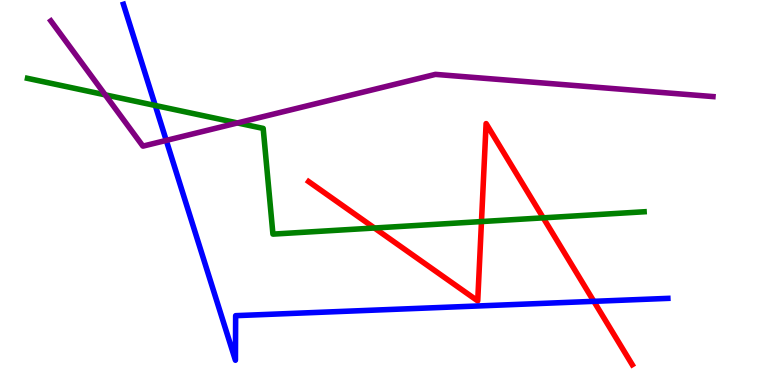[{'lines': ['blue', 'red'], 'intersections': [{'x': 7.66, 'y': 2.17}]}, {'lines': ['green', 'red'], 'intersections': [{'x': 4.83, 'y': 4.08}, {'x': 6.21, 'y': 4.25}, {'x': 7.01, 'y': 4.34}]}, {'lines': ['purple', 'red'], 'intersections': []}, {'lines': ['blue', 'green'], 'intersections': [{'x': 2.0, 'y': 7.26}]}, {'lines': ['blue', 'purple'], 'intersections': [{'x': 2.15, 'y': 6.35}]}, {'lines': ['green', 'purple'], 'intersections': [{'x': 1.36, 'y': 7.54}, {'x': 3.06, 'y': 6.81}]}]